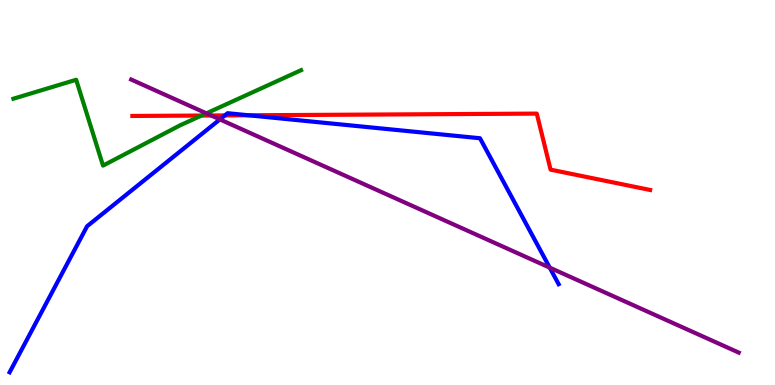[{'lines': ['blue', 'red'], 'intersections': [{'x': 2.9, 'y': 7.0}, {'x': 3.21, 'y': 7.01}]}, {'lines': ['green', 'red'], 'intersections': [{'x': 2.6, 'y': 7.0}]}, {'lines': ['purple', 'red'], 'intersections': [{'x': 2.73, 'y': 7.0}]}, {'lines': ['blue', 'green'], 'intersections': []}, {'lines': ['blue', 'purple'], 'intersections': [{'x': 2.84, 'y': 6.9}, {'x': 7.09, 'y': 3.05}]}, {'lines': ['green', 'purple'], 'intersections': [{'x': 2.66, 'y': 7.06}]}]